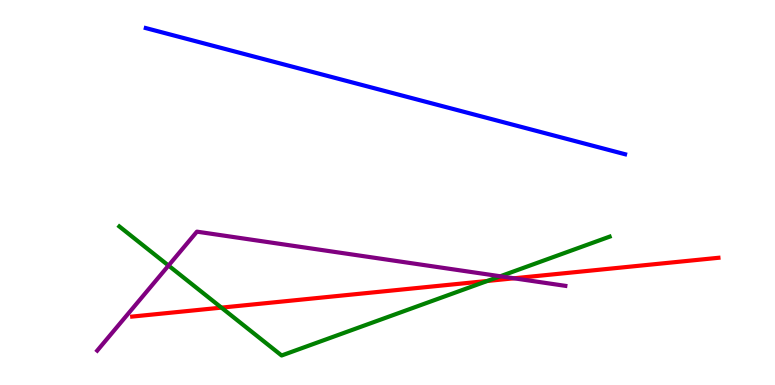[{'lines': ['blue', 'red'], 'intersections': []}, {'lines': ['green', 'red'], 'intersections': [{'x': 2.86, 'y': 2.01}, {'x': 6.29, 'y': 2.7}]}, {'lines': ['purple', 'red'], 'intersections': [{'x': 6.63, 'y': 2.77}]}, {'lines': ['blue', 'green'], 'intersections': []}, {'lines': ['blue', 'purple'], 'intersections': []}, {'lines': ['green', 'purple'], 'intersections': [{'x': 2.17, 'y': 3.1}, {'x': 6.46, 'y': 2.82}]}]